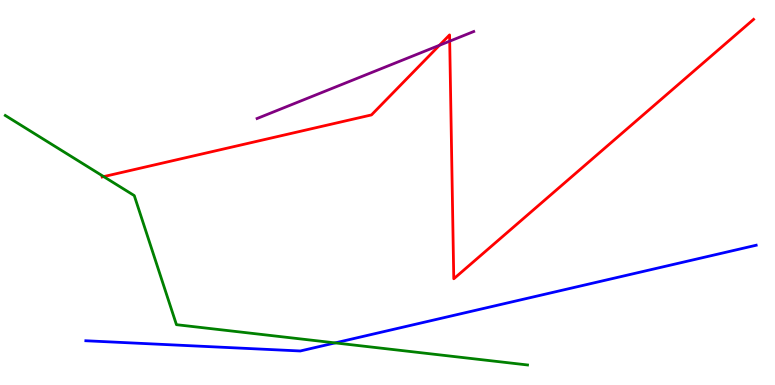[{'lines': ['blue', 'red'], 'intersections': []}, {'lines': ['green', 'red'], 'intersections': [{'x': 1.34, 'y': 5.41}]}, {'lines': ['purple', 'red'], 'intersections': [{'x': 5.67, 'y': 8.82}, {'x': 5.8, 'y': 8.93}]}, {'lines': ['blue', 'green'], 'intersections': [{'x': 4.32, 'y': 1.09}]}, {'lines': ['blue', 'purple'], 'intersections': []}, {'lines': ['green', 'purple'], 'intersections': []}]